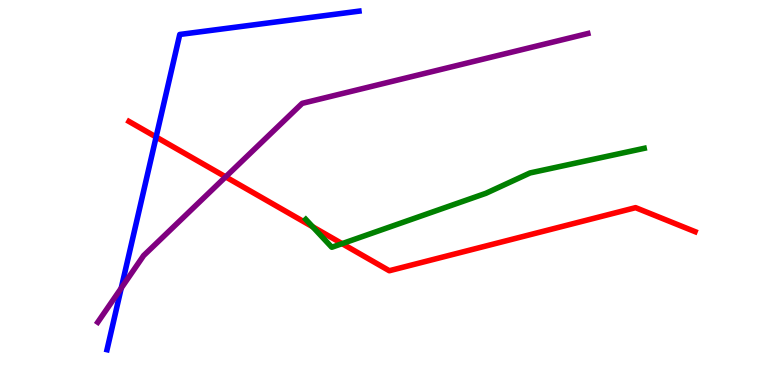[{'lines': ['blue', 'red'], 'intersections': [{'x': 2.01, 'y': 6.44}]}, {'lines': ['green', 'red'], 'intersections': [{'x': 4.03, 'y': 4.11}, {'x': 4.41, 'y': 3.67}]}, {'lines': ['purple', 'red'], 'intersections': [{'x': 2.91, 'y': 5.41}]}, {'lines': ['blue', 'green'], 'intersections': []}, {'lines': ['blue', 'purple'], 'intersections': [{'x': 1.56, 'y': 2.52}]}, {'lines': ['green', 'purple'], 'intersections': []}]